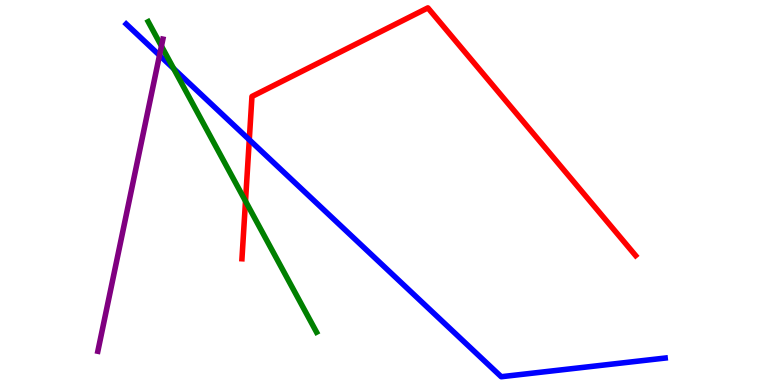[{'lines': ['blue', 'red'], 'intersections': [{'x': 3.22, 'y': 6.37}]}, {'lines': ['green', 'red'], 'intersections': [{'x': 3.17, 'y': 4.78}]}, {'lines': ['purple', 'red'], 'intersections': []}, {'lines': ['blue', 'green'], 'intersections': [{'x': 2.24, 'y': 8.22}]}, {'lines': ['blue', 'purple'], 'intersections': [{'x': 2.06, 'y': 8.56}]}, {'lines': ['green', 'purple'], 'intersections': [{'x': 2.08, 'y': 8.8}]}]